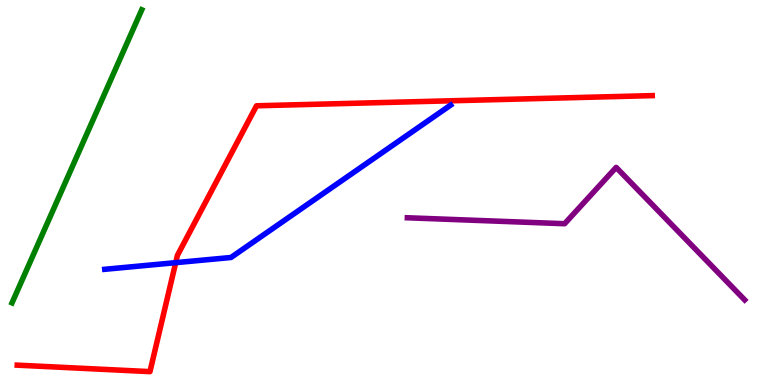[{'lines': ['blue', 'red'], 'intersections': [{'x': 2.27, 'y': 3.18}]}, {'lines': ['green', 'red'], 'intersections': []}, {'lines': ['purple', 'red'], 'intersections': []}, {'lines': ['blue', 'green'], 'intersections': []}, {'lines': ['blue', 'purple'], 'intersections': []}, {'lines': ['green', 'purple'], 'intersections': []}]